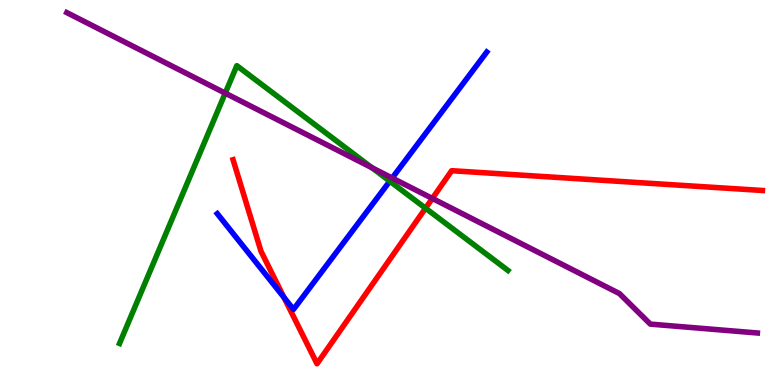[{'lines': ['blue', 'red'], 'intersections': [{'x': 3.66, 'y': 2.27}]}, {'lines': ['green', 'red'], 'intersections': [{'x': 5.49, 'y': 4.59}]}, {'lines': ['purple', 'red'], 'intersections': [{'x': 5.58, 'y': 4.85}]}, {'lines': ['blue', 'green'], 'intersections': [{'x': 5.03, 'y': 5.29}]}, {'lines': ['blue', 'purple'], 'intersections': [{'x': 5.06, 'y': 5.38}]}, {'lines': ['green', 'purple'], 'intersections': [{'x': 2.91, 'y': 7.58}, {'x': 4.8, 'y': 5.64}]}]